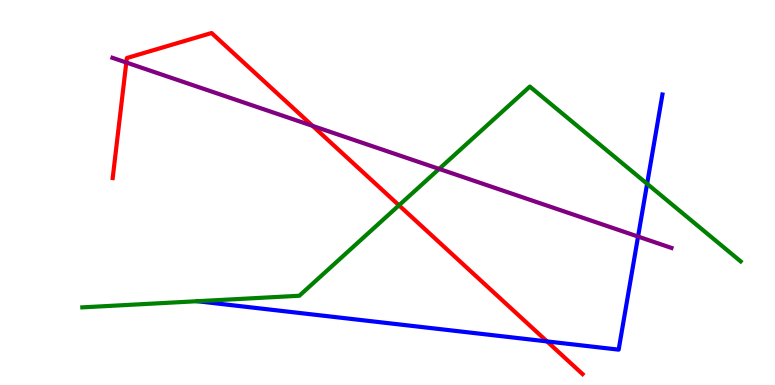[{'lines': ['blue', 'red'], 'intersections': [{'x': 7.06, 'y': 1.13}]}, {'lines': ['green', 'red'], 'intersections': [{'x': 5.15, 'y': 4.67}]}, {'lines': ['purple', 'red'], 'intersections': [{'x': 1.63, 'y': 8.38}, {'x': 4.03, 'y': 6.73}]}, {'lines': ['blue', 'green'], 'intersections': [{'x': 8.35, 'y': 5.23}]}, {'lines': ['blue', 'purple'], 'intersections': [{'x': 8.23, 'y': 3.86}]}, {'lines': ['green', 'purple'], 'intersections': [{'x': 5.67, 'y': 5.61}]}]